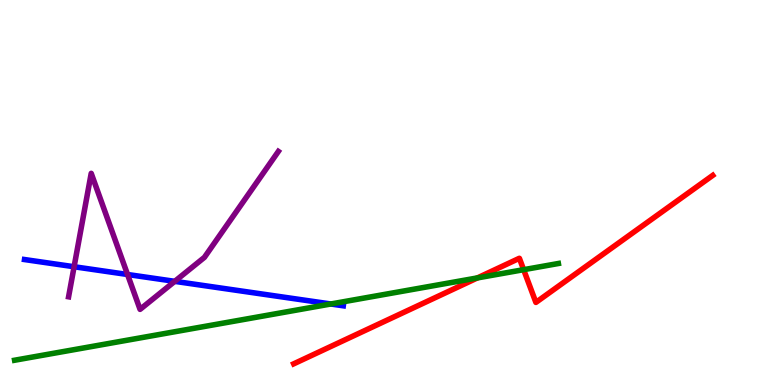[{'lines': ['blue', 'red'], 'intersections': []}, {'lines': ['green', 'red'], 'intersections': [{'x': 6.16, 'y': 2.78}, {'x': 6.76, 'y': 3.0}]}, {'lines': ['purple', 'red'], 'intersections': []}, {'lines': ['blue', 'green'], 'intersections': [{'x': 4.27, 'y': 2.1}]}, {'lines': ['blue', 'purple'], 'intersections': [{'x': 0.956, 'y': 3.07}, {'x': 1.65, 'y': 2.87}, {'x': 2.25, 'y': 2.69}]}, {'lines': ['green', 'purple'], 'intersections': []}]